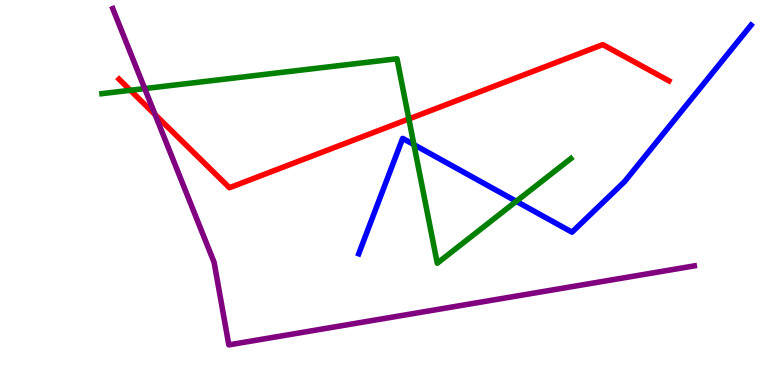[{'lines': ['blue', 'red'], 'intersections': []}, {'lines': ['green', 'red'], 'intersections': [{'x': 1.68, 'y': 7.65}, {'x': 5.28, 'y': 6.91}]}, {'lines': ['purple', 'red'], 'intersections': [{'x': 2.0, 'y': 7.02}]}, {'lines': ['blue', 'green'], 'intersections': [{'x': 5.34, 'y': 6.24}, {'x': 6.66, 'y': 4.77}]}, {'lines': ['blue', 'purple'], 'intersections': []}, {'lines': ['green', 'purple'], 'intersections': [{'x': 1.87, 'y': 7.7}]}]